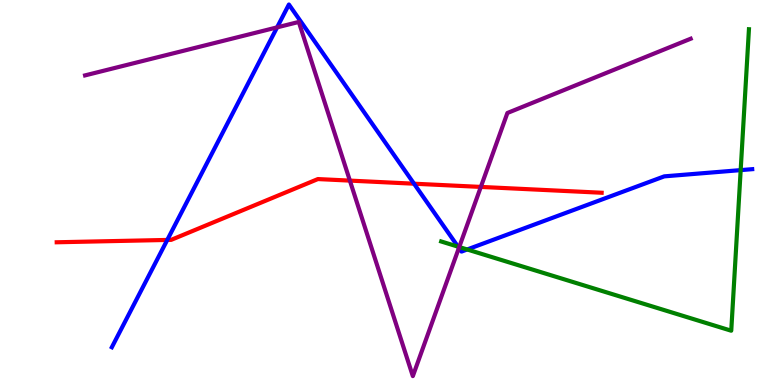[{'lines': ['blue', 'red'], 'intersections': [{'x': 2.16, 'y': 3.77}, {'x': 5.34, 'y': 5.23}]}, {'lines': ['green', 'red'], 'intersections': []}, {'lines': ['purple', 'red'], 'intersections': [{'x': 4.51, 'y': 5.31}, {'x': 6.2, 'y': 5.14}]}, {'lines': ['blue', 'green'], 'intersections': [{'x': 5.91, 'y': 3.59}, {'x': 6.03, 'y': 3.52}, {'x': 9.56, 'y': 5.58}]}, {'lines': ['blue', 'purple'], 'intersections': [{'x': 3.58, 'y': 9.29}, {'x': 5.92, 'y': 3.56}]}, {'lines': ['green', 'purple'], 'intersections': [{'x': 5.93, 'y': 3.58}]}]